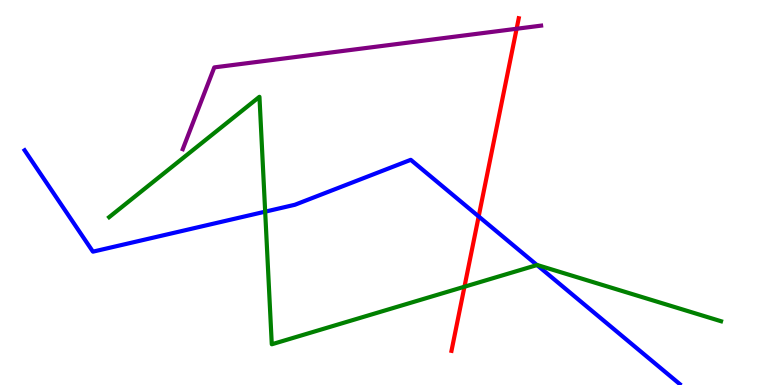[{'lines': ['blue', 'red'], 'intersections': [{'x': 6.18, 'y': 4.38}]}, {'lines': ['green', 'red'], 'intersections': [{'x': 5.99, 'y': 2.55}]}, {'lines': ['purple', 'red'], 'intersections': [{'x': 6.67, 'y': 9.25}]}, {'lines': ['blue', 'green'], 'intersections': [{'x': 3.42, 'y': 4.5}, {'x': 6.93, 'y': 3.12}]}, {'lines': ['blue', 'purple'], 'intersections': []}, {'lines': ['green', 'purple'], 'intersections': []}]